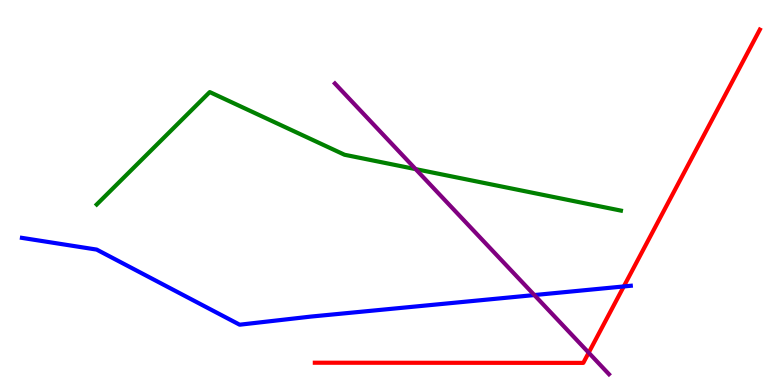[{'lines': ['blue', 'red'], 'intersections': [{'x': 8.05, 'y': 2.56}]}, {'lines': ['green', 'red'], 'intersections': []}, {'lines': ['purple', 'red'], 'intersections': [{'x': 7.6, 'y': 0.839}]}, {'lines': ['blue', 'green'], 'intersections': []}, {'lines': ['blue', 'purple'], 'intersections': [{'x': 6.89, 'y': 2.34}]}, {'lines': ['green', 'purple'], 'intersections': [{'x': 5.36, 'y': 5.61}]}]